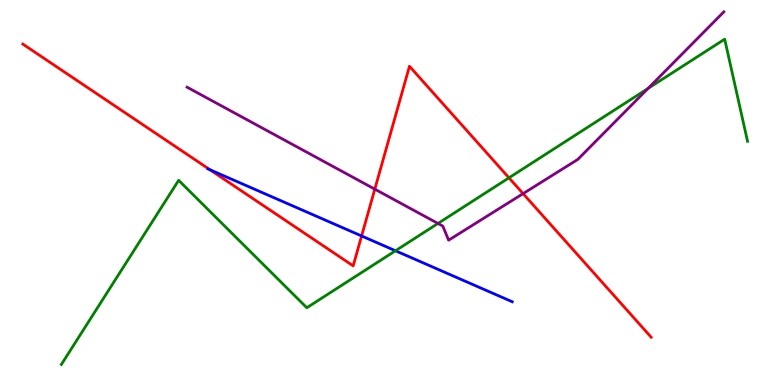[{'lines': ['blue', 'red'], 'intersections': [{'x': 2.71, 'y': 5.59}, {'x': 4.67, 'y': 3.87}]}, {'lines': ['green', 'red'], 'intersections': [{'x': 6.57, 'y': 5.38}]}, {'lines': ['purple', 'red'], 'intersections': [{'x': 4.84, 'y': 5.09}, {'x': 6.75, 'y': 4.97}]}, {'lines': ['blue', 'green'], 'intersections': [{'x': 5.1, 'y': 3.49}]}, {'lines': ['blue', 'purple'], 'intersections': []}, {'lines': ['green', 'purple'], 'intersections': [{'x': 5.65, 'y': 4.2}, {'x': 8.36, 'y': 7.7}]}]